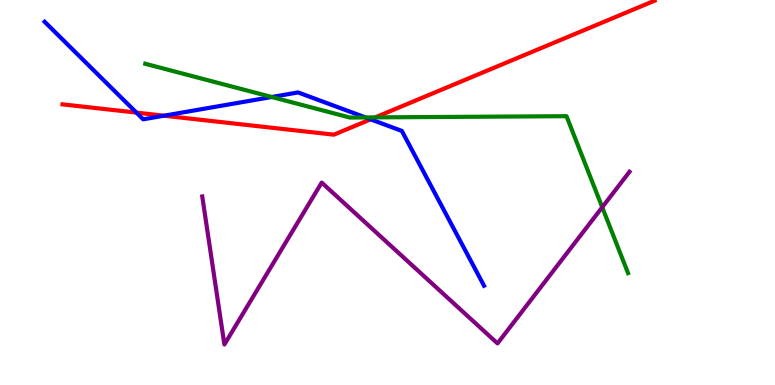[{'lines': ['blue', 'red'], 'intersections': [{'x': 1.76, 'y': 7.08}, {'x': 2.12, 'y': 6.99}, {'x': 4.78, 'y': 6.9}]}, {'lines': ['green', 'red'], 'intersections': [{'x': 4.84, 'y': 6.95}]}, {'lines': ['purple', 'red'], 'intersections': []}, {'lines': ['blue', 'green'], 'intersections': [{'x': 3.51, 'y': 7.48}, {'x': 4.72, 'y': 6.95}]}, {'lines': ['blue', 'purple'], 'intersections': []}, {'lines': ['green', 'purple'], 'intersections': [{'x': 7.77, 'y': 4.62}]}]